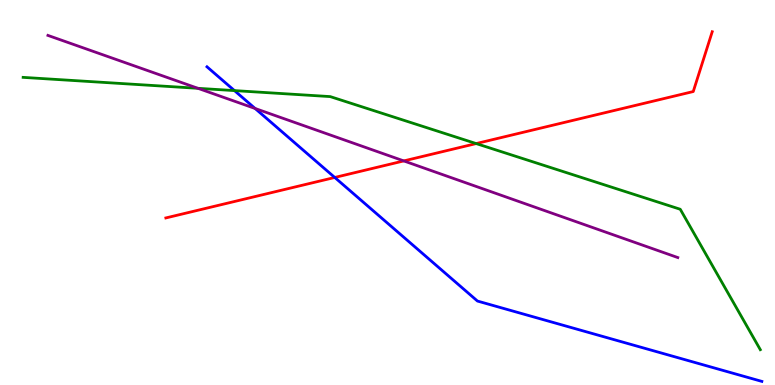[{'lines': ['blue', 'red'], 'intersections': [{'x': 4.32, 'y': 5.39}]}, {'lines': ['green', 'red'], 'intersections': [{'x': 6.14, 'y': 6.27}]}, {'lines': ['purple', 'red'], 'intersections': [{'x': 5.21, 'y': 5.82}]}, {'lines': ['blue', 'green'], 'intersections': [{'x': 3.03, 'y': 7.65}]}, {'lines': ['blue', 'purple'], 'intersections': [{'x': 3.29, 'y': 7.18}]}, {'lines': ['green', 'purple'], 'intersections': [{'x': 2.55, 'y': 7.71}]}]